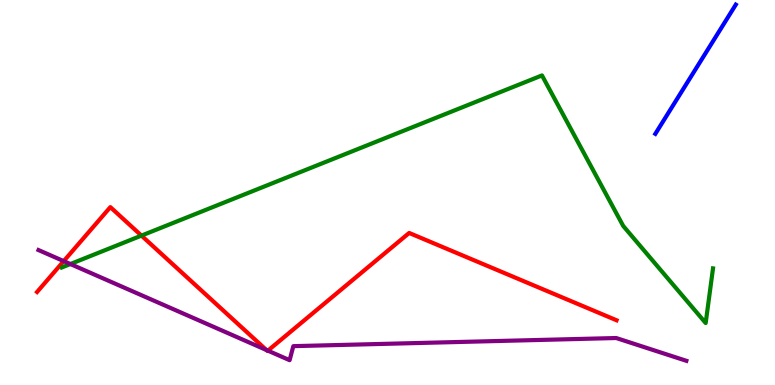[{'lines': ['blue', 'red'], 'intersections': []}, {'lines': ['green', 'red'], 'intersections': [{'x': 1.83, 'y': 3.88}]}, {'lines': ['purple', 'red'], 'intersections': [{'x': 0.822, 'y': 3.22}, {'x': 3.44, 'y': 0.909}, {'x': 3.46, 'y': 0.892}]}, {'lines': ['blue', 'green'], 'intersections': []}, {'lines': ['blue', 'purple'], 'intersections': []}, {'lines': ['green', 'purple'], 'intersections': [{'x': 0.908, 'y': 3.14}]}]